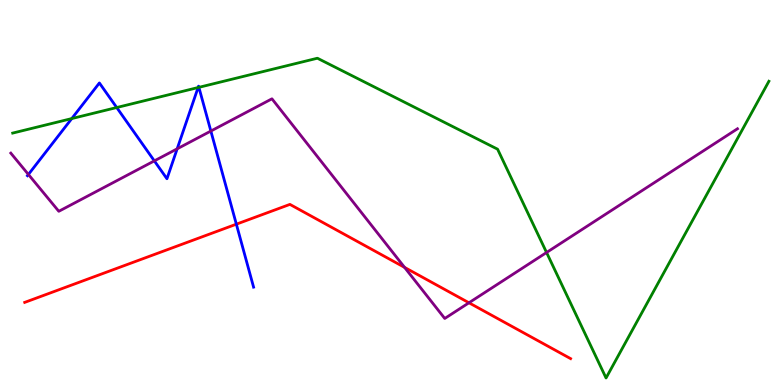[{'lines': ['blue', 'red'], 'intersections': [{'x': 3.05, 'y': 4.18}]}, {'lines': ['green', 'red'], 'intersections': []}, {'lines': ['purple', 'red'], 'intersections': [{'x': 5.22, 'y': 3.05}, {'x': 6.05, 'y': 2.14}]}, {'lines': ['blue', 'green'], 'intersections': [{'x': 0.926, 'y': 6.92}, {'x': 1.51, 'y': 7.21}, {'x': 2.56, 'y': 7.73}, {'x': 2.57, 'y': 7.73}]}, {'lines': ['blue', 'purple'], 'intersections': [{'x': 0.367, 'y': 5.47}, {'x': 1.99, 'y': 5.82}, {'x': 2.29, 'y': 6.13}, {'x': 2.72, 'y': 6.6}]}, {'lines': ['green', 'purple'], 'intersections': [{'x': 7.05, 'y': 3.44}]}]